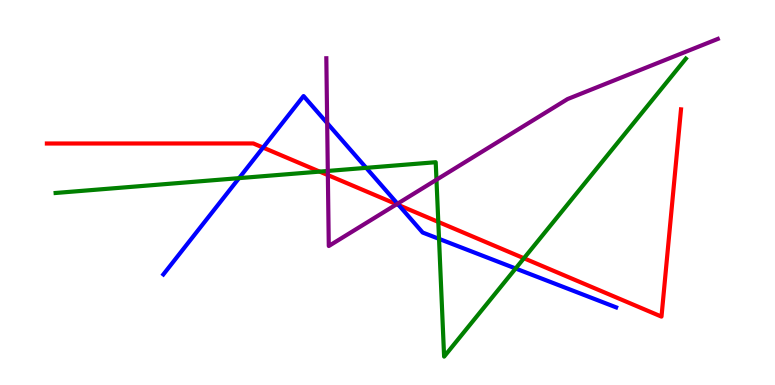[{'lines': ['blue', 'red'], 'intersections': [{'x': 3.39, 'y': 6.17}, {'x': 5.15, 'y': 4.67}]}, {'lines': ['green', 'red'], 'intersections': [{'x': 4.13, 'y': 5.54}, {'x': 5.66, 'y': 4.24}, {'x': 6.76, 'y': 3.29}]}, {'lines': ['purple', 'red'], 'intersections': [{'x': 4.23, 'y': 5.45}, {'x': 5.12, 'y': 4.69}]}, {'lines': ['blue', 'green'], 'intersections': [{'x': 3.08, 'y': 5.37}, {'x': 4.73, 'y': 5.64}, {'x': 5.66, 'y': 3.8}, {'x': 6.65, 'y': 3.03}]}, {'lines': ['blue', 'purple'], 'intersections': [{'x': 4.22, 'y': 6.8}, {'x': 5.13, 'y': 4.71}]}, {'lines': ['green', 'purple'], 'intersections': [{'x': 4.23, 'y': 5.56}, {'x': 5.63, 'y': 5.33}]}]